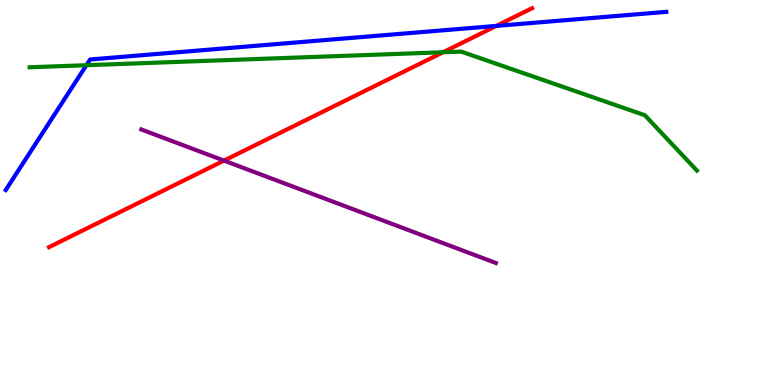[{'lines': ['blue', 'red'], 'intersections': [{'x': 6.4, 'y': 9.33}]}, {'lines': ['green', 'red'], 'intersections': [{'x': 5.72, 'y': 8.64}]}, {'lines': ['purple', 'red'], 'intersections': [{'x': 2.89, 'y': 5.83}]}, {'lines': ['blue', 'green'], 'intersections': [{'x': 1.11, 'y': 8.31}]}, {'lines': ['blue', 'purple'], 'intersections': []}, {'lines': ['green', 'purple'], 'intersections': []}]